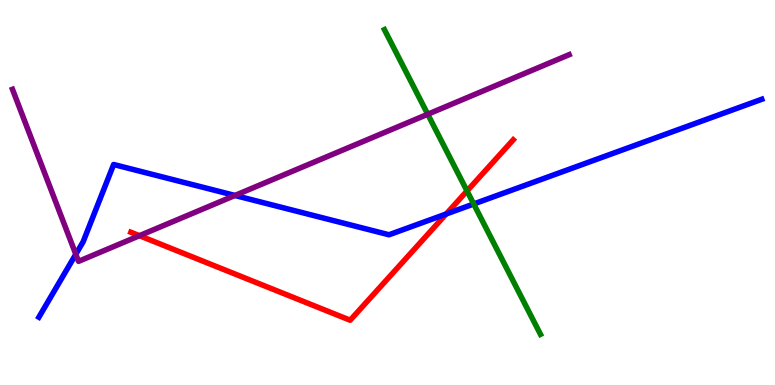[{'lines': ['blue', 'red'], 'intersections': [{'x': 5.76, 'y': 4.44}]}, {'lines': ['green', 'red'], 'intersections': [{'x': 6.03, 'y': 5.04}]}, {'lines': ['purple', 'red'], 'intersections': [{'x': 1.8, 'y': 3.88}]}, {'lines': ['blue', 'green'], 'intersections': [{'x': 6.11, 'y': 4.7}]}, {'lines': ['blue', 'purple'], 'intersections': [{'x': 0.978, 'y': 3.4}, {'x': 3.03, 'y': 4.92}]}, {'lines': ['green', 'purple'], 'intersections': [{'x': 5.52, 'y': 7.03}]}]